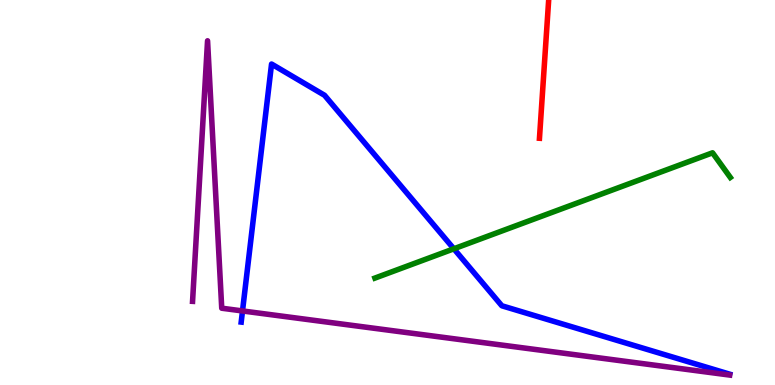[{'lines': ['blue', 'red'], 'intersections': []}, {'lines': ['green', 'red'], 'intersections': []}, {'lines': ['purple', 'red'], 'intersections': []}, {'lines': ['blue', 'green'], 'intersections': [{'x': 5.86, 'y': 3.54}]}, {'lines': ['blue', 'purple'], 'intersections': [{'x': 3.13, 'y': 1.92}]}, {'lines': ['green', 'purple'], 'intersections': []}]